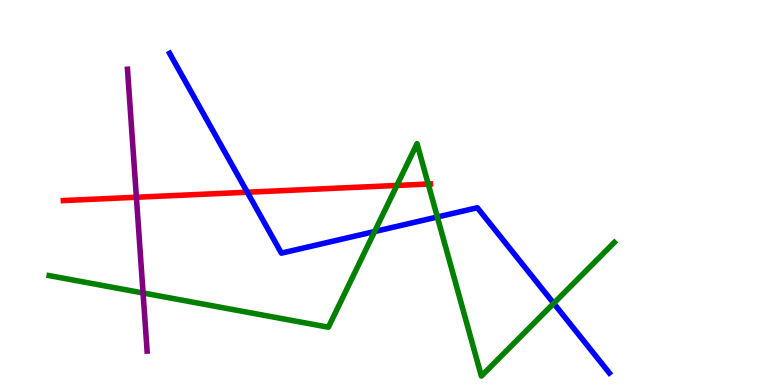[{'lines': ['blue', 'red'], 'intersections': [{'x': 3.19, 'y': 5.01}]}, {'lines': ['green', 'red'], 'intersections': [{'x': 5.12, 'y': 5.18}, {'x': 5.53, 'y': 5.22}]}, {'lines': ['purple', 'red'], 'intersections': [{'x': 1.76, 'y': 4.88}]}, {'lines': ['blue', 'green'], 'intersections': [{'x': 4.83, 'y': 3.99}, {'x': 5.64, 'y': 4.36}, {'x': 7.14, 'y': 2.12}]}, {'lines': ['blue', 'purple'], 'intersections': []}, {'lines': ['green', 'purple'], 'intersections': [{'x': 1.85, 'y': 2.39}]}]